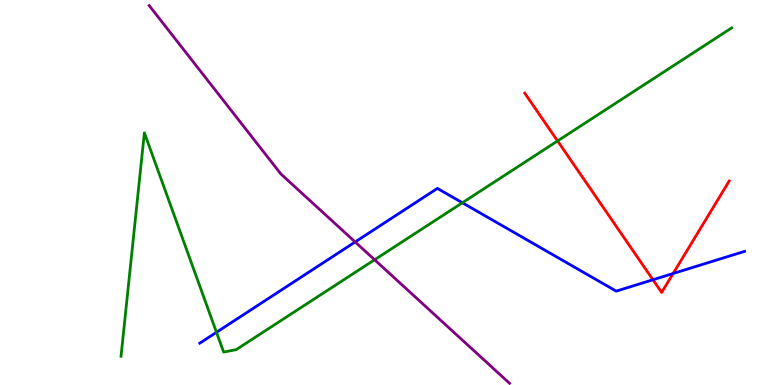[{'lines': ['blue', 'red'], 'intersections': [{'x': 8.43, 'y': 2.73}, {'x': 8.69, 'y': 2.9}]}, {'lines': ['green', 'red'], 'intersections': [{'x': 7.19, 'y': 6.34}]}, {'lines': ['purple', 'red'], 'intersections': []}, {'lines': ['blue', 'green'], 'intersections': [{'x': 2.79, 'y': 1.37}, {'x': 5.97, 'y': 4.73}]}, {'lines': ['blue', 'purple'], 'intersections': [{'x': 4.58, 'y': 3.72}]}, {'lines': ['green', 'purple'], 'intersections': [{'x': 4.83, 'y': 3.25}]}]